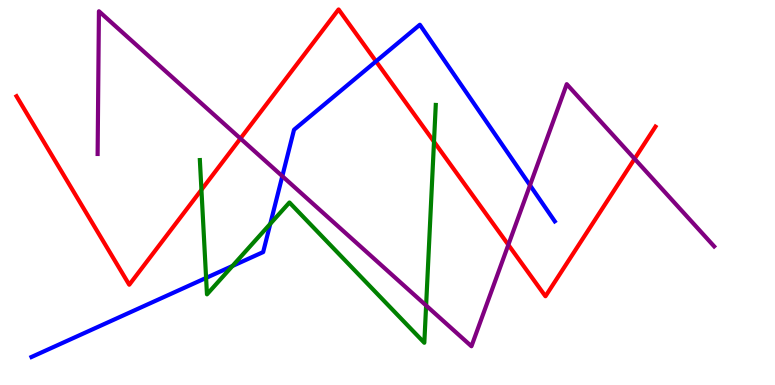[{'lines': ['blue', 'red'], 'intersections': [{'x': 4.85, 'y': 8.41}]}, {'lines': ['green', 'red'], 'intersections': [{'x': 2.6, 'y': 5.07}, {'x': 5.6, 'y': 6.32}]}, {'lines': ['purple', 'red'], 'intersections': [{'x': 3.1, 'y': 6.4}, {'x': 6.56, 'y': 3.64}, {'x': 8.19, 'y': 5.87}]}, {'lines': ['blue', 'green'], 'intersections': [{'x': 2.66, 'y': 2.78}, {'x': 3.0, 'y': 3.09}, {'x': 3.49, 'y': 4.19}]}, {'lines': ['blue', 'purple'], 'intersections': [{'x': 3.64, 'y': 5.42}, {'x': 6.84, 'y': 5.19}]}, {'lines': ['green', 'purple'], 'intersections': [{'x': 5.5, 'y': 2.07}]}]